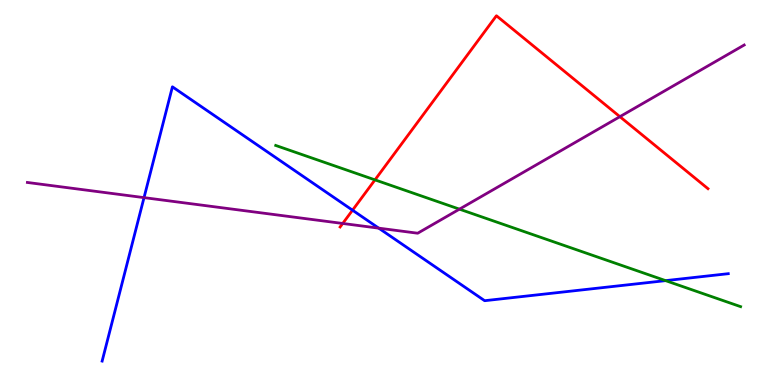[{'lines': ['blue', 'red'], 'intersections': [{'x': 4.55, 'y': 4.54}]}, {'lines': ['green', 'red'], 'intersections': [{'x': 4.84, 'y': 5.33}]}, {'lines': ['purple', 'red'], 'intersections': [{'x': 4.42, 'y': 4.2}, {'x': 8.0, 'y': 6.97}]}, {'lines': ['blue', 'green'], 'intersections': [{'x': 8.59, 'y': 2.71}]}, {'lines': ['blue', 'purple'], 'intersections': [{'x': 1.86, 'y': 4.87}, {'x': 4.89, 'y': 4.07}]}, {'lines': ['green', 'purple'], 'intersections': [{'x': 5.93, 'y': 4.57}]}]